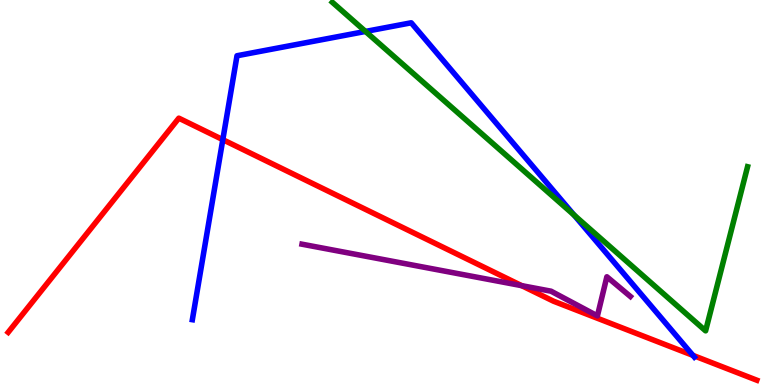[{'lines': ['blue', 'red'], 'intersections': [{'x': 2.87, 'y': 6.37}, {'x': 8.94, 'y': 0.77}]}, {'lines': ['green', 'red'], 'intersections': []}, {'lines': ['purple', 'red'], 'intersections': [{'x': 6.73, 'y': 2.58}]}, {'lines': ['blue', 'green'], 'intersections': [{'x': 4.72, 'y': 9.18}, {'x': 7.41, 'y': 4.41}]}, {'lines': ['blue', 'purple'], 'intersections': []}, {'lines': ['green', 'purple'], 'intersections': []}]